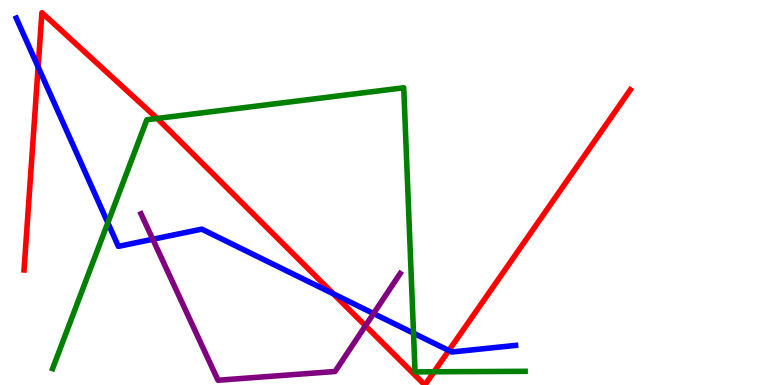[{'lines': ['blue', 'red'], 'intersections': [{'x': 0.492, 'y': 8.26}, {'x': 4.3, 'y': 2.37}, {'x': 5.79, 'y': 0.895}]}, {'lines': ['green', 'red'], 'intersections': [{'x': 2.03, 'y': 6.92}, {'x': 5.6, 'y': 0.343}]}, {'lines': ['purple', 'red'], 'intersections': [{'x': 4.72, 'y': 1.54}]}, {'lines': ['blue', 'green'], 'intersections': [{'x': 1.39, 'y': 4.21}, {'x': 5.34, 'y': 1.35}]}, {'lines': ['blue', 'purple'], 'intersections': [{'x': 1.97, 'y': 3.79}, {'x': 4.82, 'y': 1.86}]}, {'lines': ['green', 'purple'], 'intersections': []}]